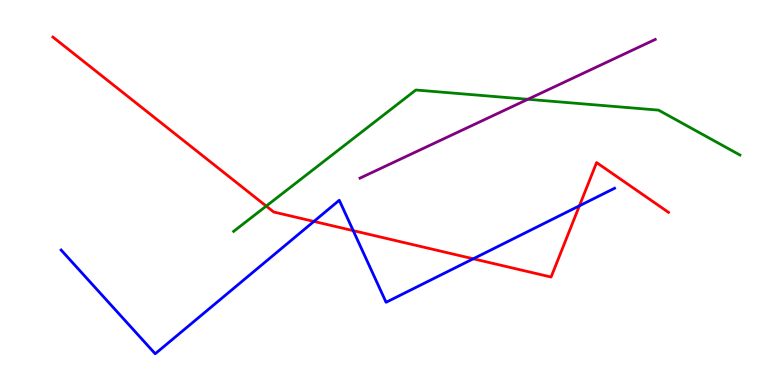[{'lines': ['blue', 'red'], 'intersections': [{'x': 4.05, 'y': 4.25}, {'x': 4.56, 'y': 4.01}, {'x': 6.11, 'y': 3.28}, {'x': 7.48, 'y': 4.65}]}, {'lines': ['green', 'red'], 'intersections': [{'x': 3.44, 'y': 4.65}]}, {'lines': ['purple', 'red'], 'intersections': []}, {'lines': ['blue', 'green'], 'intersections': []}, {'lines': ['blue', 'purple'], 'intersections': []}, {'lines': ['green', 'purple'], 'intersections': [{'x': 6.81, 'y': 7.42}]}]